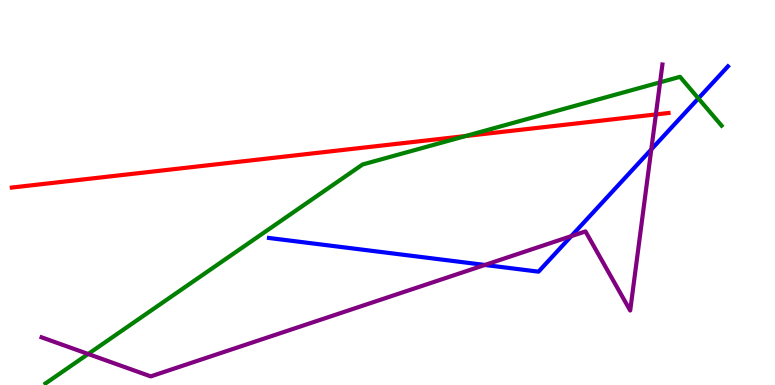[{'lines': ['blue', 'red'], 'intersections': []}, {'lines': ['green', 'red'], 'intersections': [{'x': 6.01, 'y': 6.47}]}, {'lines': ['purple', 'red'], 'intersections': [{'x': 8.46, 'y': 7.03}]}, {'lines': ['blue', 'green'], 'intersections': [{'x': 9.01, 'y': 7.44}]}, {'lines': ['blue', 'purple'], 'intersections': [{'x': 6.26, 'y': 3.12}, {'x': 7.37, 'y': 3.87}, {'x': 8.4, 'y': 6.12}]}, {'lines': ['green', 'purple'], 'intersections': [{'x': 1.14, 'y': 0.805}, {'x': 8.52, 'y': 7.86}]}]